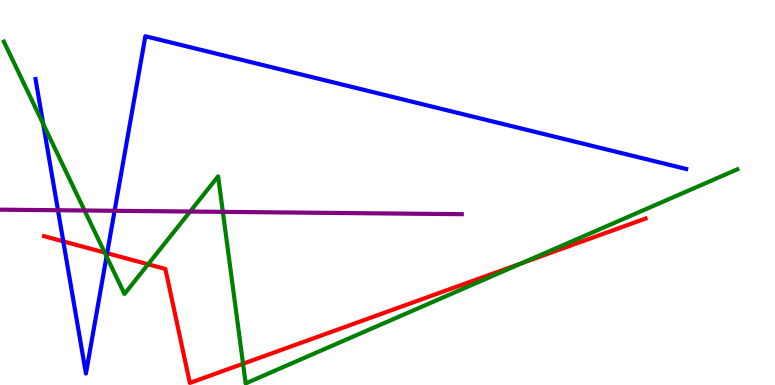[{'lines': ['blue', 'red'], 'intersections': [{'x': 0.817, 'y': 3.73}, {'x': 1.38, 'y': 3.42}]}, {'lines': ['green', 'red'], 'intersections': [{'x': 1.35, 'y': 3.44}, {'x': 1.91, 'y': 3.14}, {'x': 3.14, 'y': 0.552}, {'x': 6.73, 'y': 3.16}]}, {'lines': ['purple', 'red'], 'intersections': []}, {'lines': ['blue', 'green'], 'intersections': [{'x': 0.558, 'y': 6.78}, {'x': 1.37, 'y': 3.34}]}, {'lines': ['blue', 'purple'], 'intersections': [{'x': 0.748, 'y': 4.54}, {'x': 1.48, 'y': 4.52}]}, {'lines': ['green', 'purple'], 'intersections': [{'x': 1.09, 'y': 4.53}, {'x': 2.45, 'y': 4.51}, {'x': 2.88, 'y': 4.5}]}]